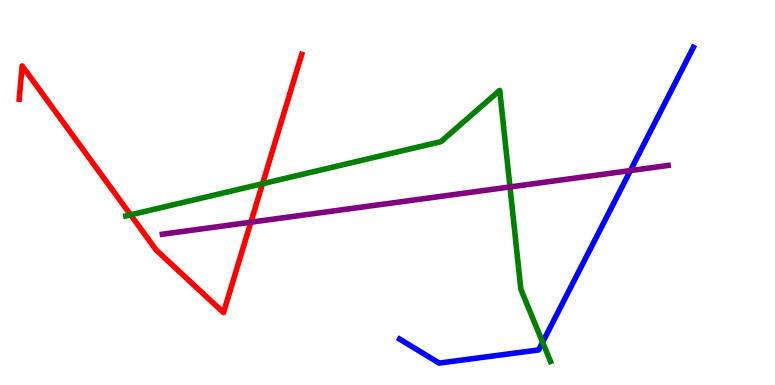[{'lines': ['blue', 'red'], 'intersections': []}, {'lines': ['green', 'red'], 'intersections': [{'x': 1.68, 'y': 4.42}, {'x': 3.39, 'y': 5.23}]}, {'lines': ['purple', 'red'], 'intersections': [{'x': 3.24, 'y': 4.23}]}, {'lines': ['blue', 'green'], 'intersections': [{'x': 7.0, 'y': 1.11}]}, {'lines': ['blue', 'purple'], 'intersections': [{'x': 8.13, 'y': 5.57}]}, {'lines': ['green', 'purple'], 'intersections': [{'x': 6.58, 'y': 5.14}]}]